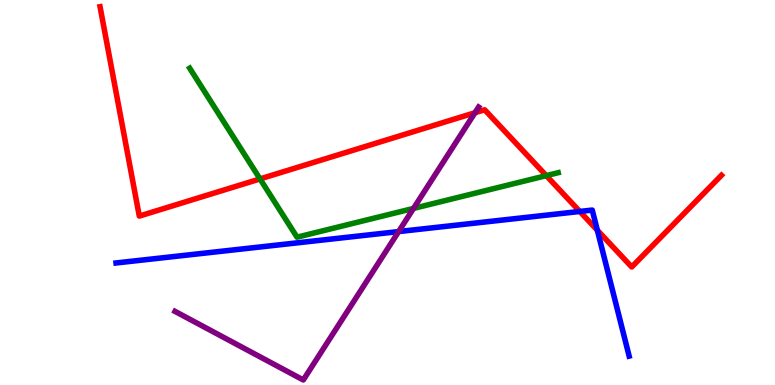[{'lines': ['blue', 'red'], 'intersections': [{'x': 7.48, 'y': 4.51}, {'x': 7.71, 'y': 4.02}]}, {'lines': ['green', 'red'], 'intersections': [{'x': 3.36, 'y': 5.35}, {'x': 7.05, 'y': 5.44}]}, {'lines': ['purple', 'red'], 'intersections': [{'x': 6.13, 'y': 7.07}]}, {'lines': ['blue', 'green'], 'intersections': []}, {'lines': ['blue', 'purple'], 'intersections': [{'x': 5.14, 'y': 3.98}]}, {'lines': ['green', 'purple'], 'intersections': [{'x': 5.34, 'y': 4.59}]}]